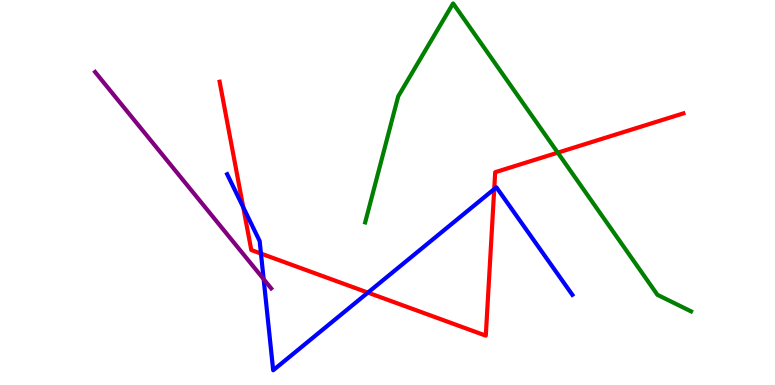[{'lines': ['blue', 'red'], 'intersections': [{'x': 3.14, 'y': 4.62}, {'x': 3.37, 'y': 3.41}, {'x': 4.75, 'y': 2.4}, {'x': 6.38, 'y': 5.09}]}, {'lines': ['green', 'red'], 'intersections': [{'x': 7.2, 'y': 6.03}]}, {'lines': ['purple', 'red'], 'intersections': []}, {'lines': ['blue', 'green'], 'intersections': []}, {'lines': ['blue', 'purple'], 'intersections': [{'x': 3.4, 'y': 2.75}]}, {'lines': ['green', 'purple'], 'intersections': []}]